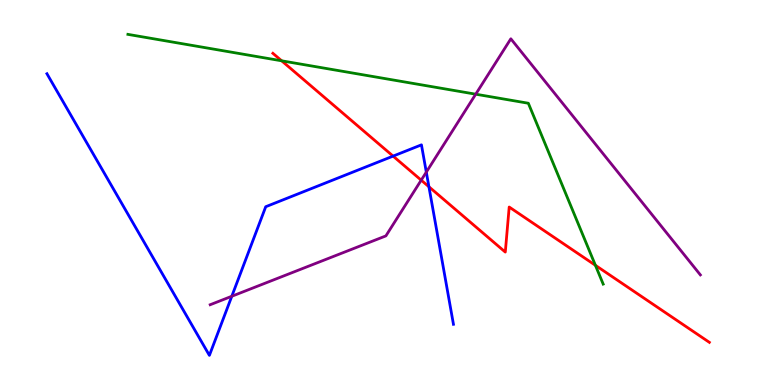[{'lines': ['blue', 'red'], 'intersections': [{'x': 5.07, 'y': 5.95}, {'x': 5.53, 'y': 5.15}]}, {'lines': ['green', 'red'], 'intersections': [{'x': 3.63, 'y': 8.42}, {'x': 7.68, 'y': 3.11}]}, {'lines': ['purple', 'red'], 'intersections': [{'x': 5.43, 'y': 5.32}]}, {'lines': ['blue', 'green'], 'intersections': []}, {'lines': ['blue', 'purple'], 'intersections': [{'x': 2.99, 'y': 2.3}, {'x': 5.5, 'y': 5.53}]}, {'lines': ['green', 'purple'], 'intersections': [{'x': 6.14, 'y': 7.55}]}]